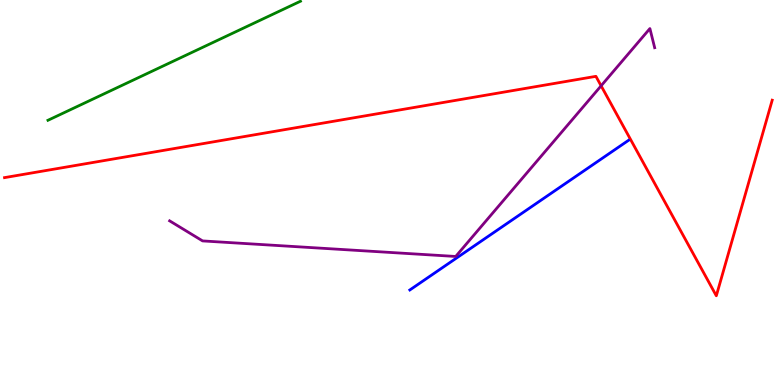[{'lines': ['blue', 'red'], 'intersections': []}, {'lines': ['green', 'red'], 'intersections': []}, {'lines': ['purple', 'red'], 'intersections': [{'x': 7.76, 'y': 7.77}]}, {'lines': ['blue', 'green'], 'intersections': []}, {'lines': ['blue', 'purple'], 'intersections': []}, {'lines': ['green', 'purple'], 'intersections': []}]